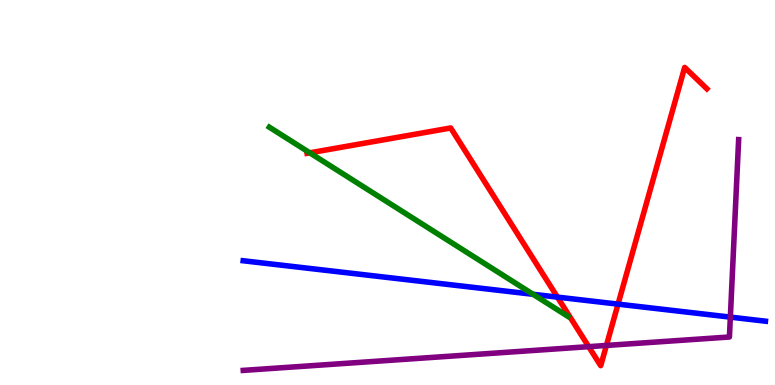[{'lines': ['blue', 'red'], 'intersections': [{'x': 7.19, 'y': 2.28}, {'x': 7.97, 'y': 2.1}]}, {'lines': ['green', 'red'], 'intersections': [{'x': 4.0, 'y': 6.03}]}, {'lines': ['purple', 'red'], 'intersections': [{'x': 7.6, 'y': 0.996}, {'x': 7.82, 'y': 1.03}]}, {'lines': ['blue', 'green'], 'intersections': [{'x': 6.88, 'y': 2.36}]}, {'lines': ['blue', 'purple'], 'intersections': [{'x': 9.42, 'y': 1.76}]}, {'lines': ['green', 'purple'], 'intersections': []}]